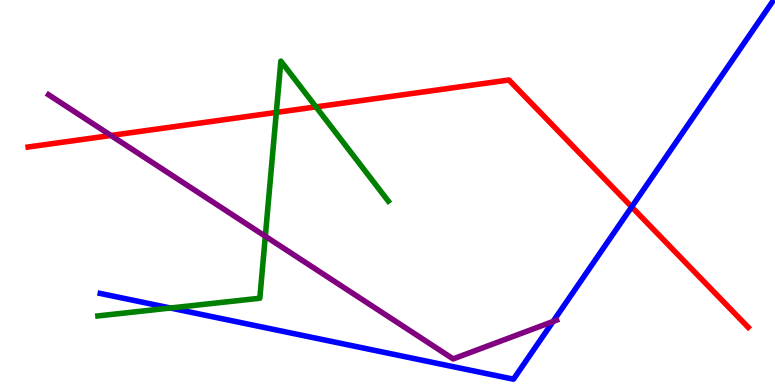[{'lines': ['blue', 'red'], 'intersections': [{'x': 8.15, 'y': 4.63}]}, {'lines': ['green', 'red'], 'intersections': [{'x': 3.57, 'y': 7.08}, {'x': 4.08, 'y': 7.22}]}, {'lines': ['purple', 'red'], 'intersections': [{'x': 1.43, 'y': 6.48}]}, {'lines': ['blue', 'green'], 'intersections': [{'x': 2.2, 'y': 2.0}]}, {'lines': ['blue', 'purple'], 'intersections': [{'x': 7.14, 'y': 1.65}]}, {'lines': ['green', 'purple'], 'intersections': [{'x': 3.42, 'y': 3.86}]}]